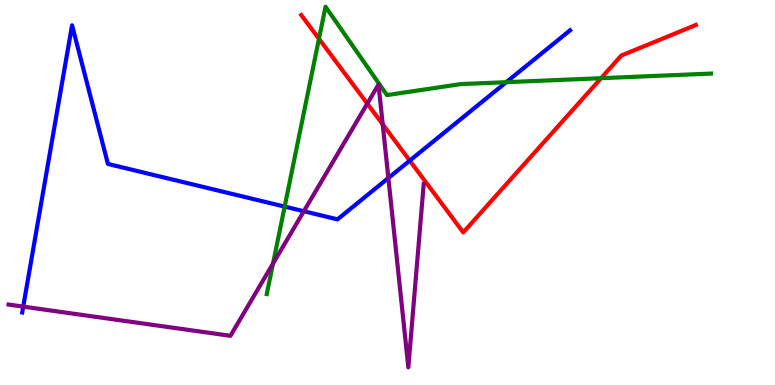[{'lines': ['blue', 'red'], 'intersections': [{'x': 5.29, 'y': 5.83}]}, {'lines': ['green', 'red'], 'intersections': [{'x': 4.12, 'y': 8.99}, {'x': 7.76, 'y': 7.97}]}, {'lines': ['purple', 'red'], 'intersections': [{'x': 4.74, 'y': 7.31}, {'x': 4.94, 'y': 6.77}]}, {'lines': ['blue', 'green'], 'intersections': [{'x': 3.67, 'y': 4.63}, {'x': 6.53, 'y': 7.87}]}, {'lines': ['blue', 'purple'], 'intersections': [{'x': 0.3, 'y': 2.04}, {'x': 3.92, 'y': 4.51}, {'x': 5.01, 'y': 5.38}]}, {'lines': ['green', 'purple'], 'intersections': [{'x': 3.52, 'y': 3.15}]}]